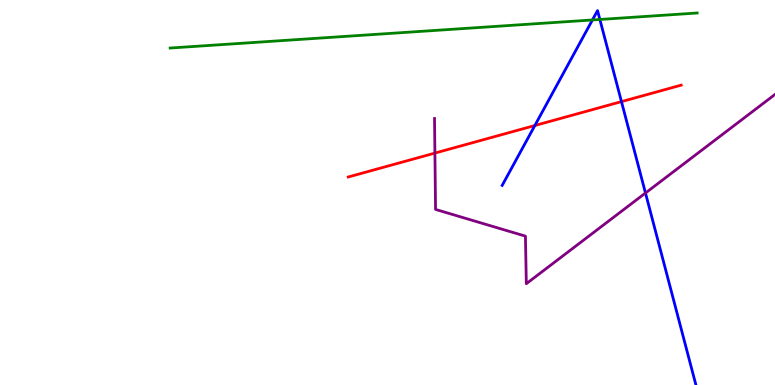[{'lines': ['blue', 'red'], 'intersections': [{'x': 6.9, 'y': 6.74}, {'x': 8.02, 'y': 7.36}]}, {'lines': ['green', 'red'], 'intersections': []}, {'lines': ['purple', 'red'], 'intersections': [{'x': 5.61, 'y': 6.02}]}, {'lines': ['blue', 'green'], 'intersections': [{'x': 7.64, 'y': 9.48}, {'x': 7.74, 'y': 9.49}]}, {'lines': ['blue', 'purple'], 'intersections': [{'x': 8.33, 'y': 4.99}]}, {'lines': ['green', 'purple'], 'intersections': []}]